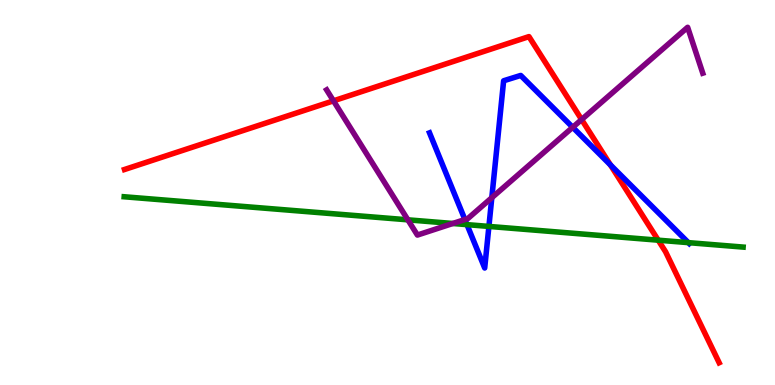[{'lines': ['blue', 'red'], 'intersections': [{'x': 7.88, 'y': 5.72}]}, {'lines': ['green', 'red'], 'intersections': [{'x': 8.49, 'y': 3.76}]}, {'lines': ['purple', 'red'], 'intersections': [{'x': 4.3, 'y': 7.38}, {'x': 7.5, 'y': 6.89}]}, {'lines': ['blue', 'green'], 'intersections': [{'x': 6.03, 'y': 4.17}, {'x': 6.31, 'y': 4.12}, {'x': 8.88, 'y': 3.7}]}, {'lines': ['blue', 'purple'], 'intersections': [{'x': 6.0, 'y': 4.3}, {'x': 6.35, 'y': 4.86}, {'x': 7.39, 'y': 6.69}]}, {'lines': ['green', 'purple'], 'intersections': [{'x': 5.26, 'y': 4.29}, {'x': 5.84, 'y': 4.2}]}]